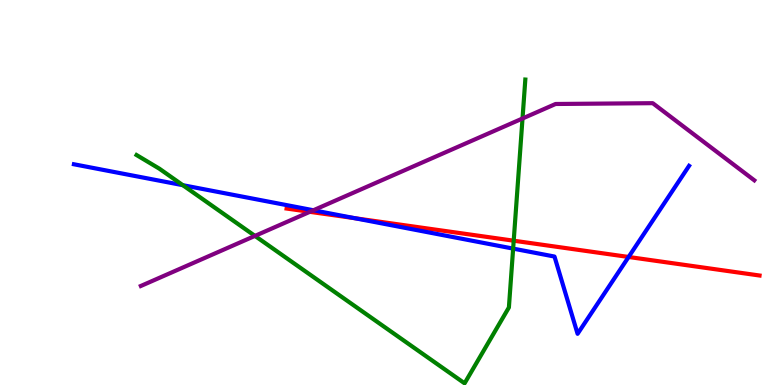[{'lines': ['blue', 'red'], 'intersections': [{'x': 4.58, 'y': 4.33}, {'x': 8.11, 'y': 3.33}]}, {'lines': ['green', 'red'], 'intersections': [{'x': 6.63, 'y': 3.75}]}, {'lines': ['purple', 'red'], 'intersections': [{'x': 4.0, 'y': 4.5}]}, {'lines': ['blue', 'green'], 'intersections': [{'x': 2.36, 'y': 5.19}, {'x': 6.62, 'y': 3.54}]}, {'lines': ['blue', 'purple'], 'intersections': [{'x': 4.04, 'y': 4.54}]}, {'lines': ['green', 'purple'], 'intersections': [{'x': 3.29, 'y': 3.87}, {'x': 6.74, 'y': 6.92}]}]